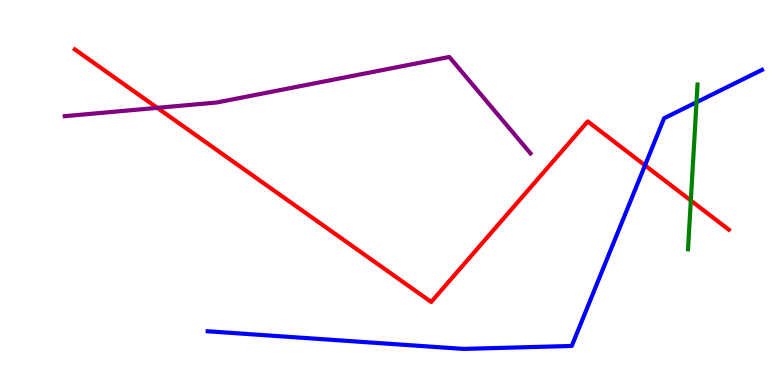[{'lines': ['blue', 'red'], 'intersections': [{'x': 8.32, 'y': 5.71}]}, {'lines': ['green', 'red'], 'intersections': [{'x': 8.91, 'y': 4.79}]}, {'lines': ['purple', 'red'], 'intersections': [{'x': 2.03, 'y': 7.2}]}, {'lines': ['blue', 'green'], 'intersections': [{'x': 8.99, 'y': 7.34}]}, {'lines': ['blue', 'purple'], 'intersections': []}, {'lines': ['green', 'purple'], 'intersections': []}]